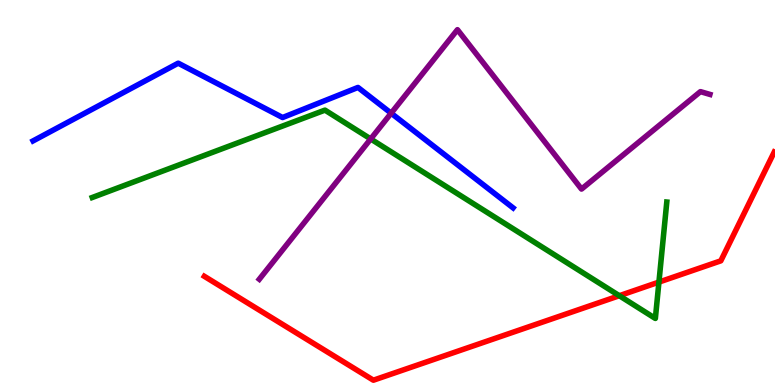[{'lines': ['blue', 'red'], 'intersections': []}, {'lines': ['green', 'red'], 'intersections': [{'x': 7.99, 'y': 2.32}, {'x': 8.5, 'y': 2.67}]}, {'lines': ['purple', 'red'], 'intersections': []}, {'lines': ['blue', 'green'], 'intersections': []}, {'lines': ['blue', 'purple'], 'intersections': [{'x': 5.05, 'y': 7.06}]}, {'lines': ['green', 'purple'], 'intersections': [{'x': 4.78, 'y': 6.39}]}]